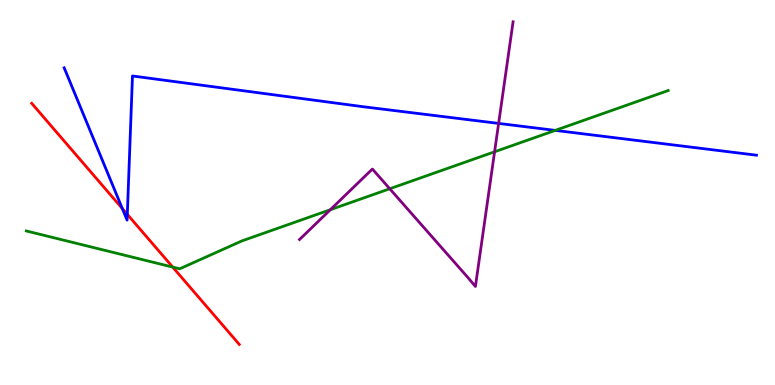[{'lines': ['blue', 'red'], 'intersections': [{'x': 1.58, 'y': 4.58}, {'x': 1.64, 'y': 4.43}]}, {'lines': ['green', 'red'], 'intersections': [{'x': 2.23, 'y': 3.06}]}, {'lines': ['purple', 'red'], 'intersections': []}, {'lines': ['blue', 'green'], 'intersections': [{'x': 7.16, 'y': 6.61}]}, {'lines': ['blue', 'purple'], 'intersections': [{'x': 6.43, 'y': 6.79}]}, {'lines': ['green', 'purple'], 'intersections': [{'x': 4.26, 'y': 4.55}, {'x': 5.03, 'y': 5.1}, {'x': 6.38, 'y': 6.06}]}]